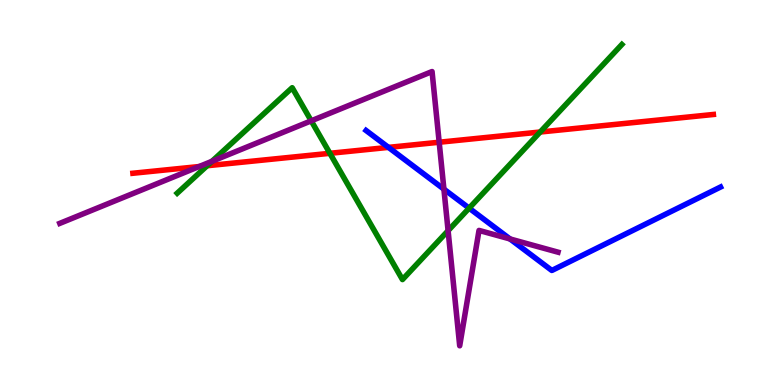[{'lines': ['blue', 'red'], 'intersections': [{'x': 5.01, 'y': 6.17}]}, {'lines': ['green', 'red'], 'intersections': [{'x': 2.67, 'y': 5.7}, {'x': 4.26, 'y': 6.02}, {'x': 6.97, 'y': 6.57}]}, {'lines': ['purple', 'red'], 'intersections': [{'x': 2.57, 'y': 5.67}, {'x': 5.67, 'y': 6.31}]}, {'lines': ['blue', 'green'], 'intersections': [{'x': 6.05, 'y': 4.59}]}, {'lines': ['blue', 'purple'], 'intersections': [{'x': 5.73, 'y': 5.09}, {'x': 6.58, 'y': 3.79}]}, {'lines': ['green', 'purple'], 'intersections': [{'x': 2.74, 'y': 5.81}, {'x': 4.02, 'y': 6.86}, {'x': 5.78, 'y': 4.01}]}]